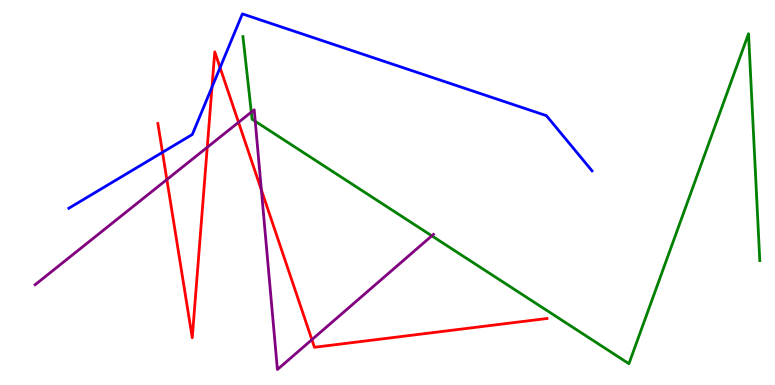[{'lines': ['blue', 'red'], 'intersections': [{'x': 2.1, 'y': 6.04}, {'x': 2.74, 'y': 7.74}, {'x': 2.84, 'y': 8.24}]}, {'lines': ['green', 'red'], 'intersections': []}, {'lines': ['purple', 'red'], 'intersections': [{'x': 2.15, 'y': 5.34}, {'x': 2.67, 'y': 6.17}, {'x': 3.08, 'y': 6.82}, {'x': 3.37, 'y': 5.07}, {'x': 4.02, 'y': 1.18}]}, {'lines': ['blue', 'green'], 'intersections': []}, {'lines': ['blue', 'purple'], 'intersections': []}, {'lines': ['green', 'purple'], 'intersections': [{'x': 3.24, 'y': 7.09}, {'x': 3.29, 'y': 6.85}, {'x': 5.57, 'y': 3.87}]}]